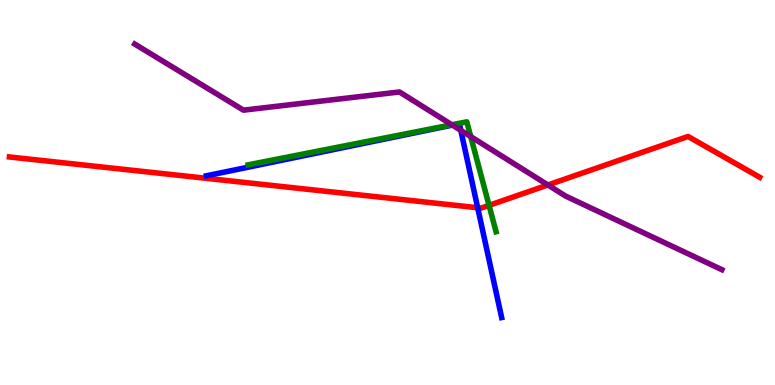[{'lines': ['blue', 'red'], 'intersections': [{'x': 6.16, 'y': 4.6}]}, {'lines': ['green', 'red'], 'intersections': [{'x': 6.31, 'y': 4.67}]}, {'lines': ['purple', 'red'], 'intersections': [{'x': 7.07, 'y': 5.2}]}, {'lines': ['blue', 'green'], 'intersections': []}, {'lines': ['blue', 'purple'], 'intersections': [{'x': 5.84, 'y': 6.75}, {'x': 5.95, 'y': 6.61}]}, {'lines': ['green', 'purple'], 'intersections': [{'x': 5.83, 'y': 6.76}, {'x': 6.07, 'y': 6.45}]}]